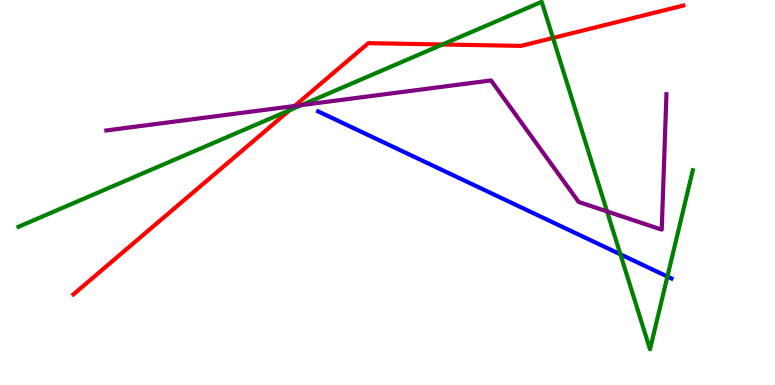[{'lines': ['blue', 'red'], 'intersections': []}, {'lines': ['green', 'red'], 'intersections': [{'x': 3.74, 'y': 7.14}, {'x': 5.71, 'y': 8.84}, {'x': 7.14, 'y': 9.01}]}, {'lines': ['purple', 'red'], 'intersections': [{'x': 3.8, 'y': 7.25}]}, {'lines': ['blue', 'green'], 'intersections': [{'x': 8.01, 'y': 3.39}, {'x': 8.61, 'y': 2.82}]}, {'lines': ['blue', 'purple'], 'intersections': []}, {'lines': ['green', 'purple'], 'intersections': [{'x': 3.89, 'y': 7.27}, {'x': 7.83, 'y': 4.51}]}]